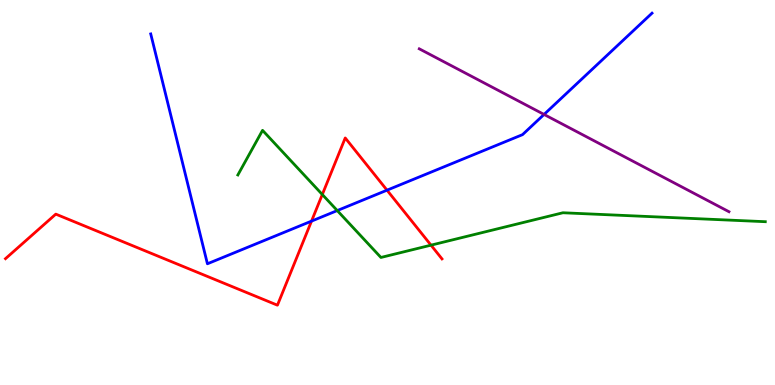[{'lines': ['blue', 'red'], 'intersections': [{'x': 4.02, 'y': 4.26}, {'x': 4.99, 'y': 5.06}]}, {'lines': ['green', 'red'], 'intersections': [{'x': 4.16, 'y': 4.95}, {'x': 5.56, 'y': 3.63}]}, {'lines': ['purple', 'red'], 'intersections': []}, {'lines': ['blue', 'green'], 'intersections': [{'x': 4.35, 'y': 4.53}]}, {'lines': ['blue', 'purple'], 'intersections': [{'x': 7.02, 'y': 7.03}]}, {'lines': ['green', 'purple'], 'intersections': []}]